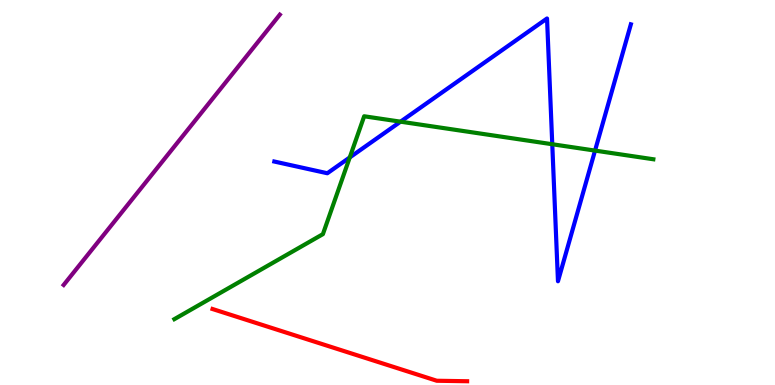[{'lines': ['blue', 'red'], 'intersections': []}, {'lines': ['green', 'red'], 'intersections': []}, {'lines': ['purple', 'red'], 'intersections': []}, {'lines': ['blue', 'green'], 'intersections': [{'x': 4.51, 'y': 5.91}, {'x': 5.17, 'y': 6.84}, {'x': 7.13, 'y': 6.25}, {'x': 7.68, 'y': 6.09}]}, {'lines': ['blue', 'purple'], 'intersections': []}, {'lines': ['green', 'purple'], 'intersections': []}]